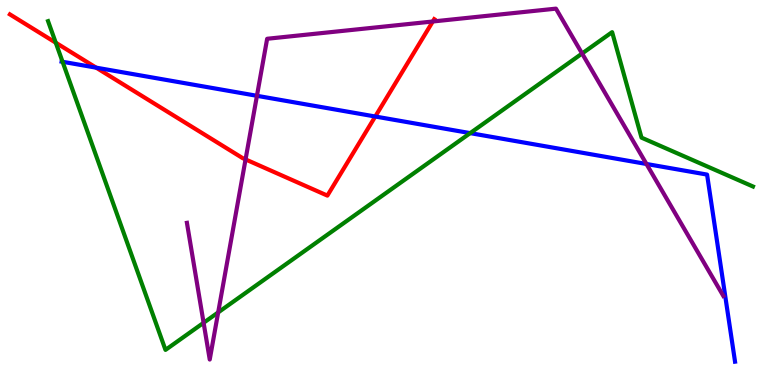[{'lines': ['blue', 'red'], 'intersections': [{'x': 1.24, 'y': 8.24}, {'x': 4.84, 'y': 6.97}]}, {'lines': ['green', 'red'], 'intersections': [{'x': 0.719, 'y': 8.89}]}, {'lines': ['purple', 'red'], 'intersections': [{'x': 3.17, 'y': 5.86}, {'x': 5.58, 'y': 9.44}]}, {'lines': ['blue', 'green'], 'intersections': [{'x': 0.807, 'y': 8.4}, {'x': 6.07, 'y': 6.54}]}, {'lines': ['blue', 'purple'], 'intersections': [{'x': 3.32, 'y': 7.51}, {'x': 8.34, 'y': 5.74}]}, {'lines': ['green', 'purple'], 'intersections': [{'x': 2.63, 'y': 1.62}, {'x': 2.82, 'y': 1.89}, {'x': 7.51, 'y': 8.61}]}]